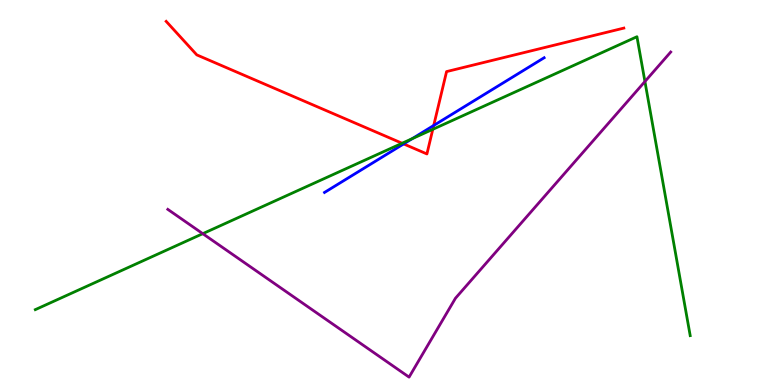[{'lines': ['blue', 'red'], 'intersections': [{'x': 5.21, 'y': 6.26}, {'x': 5.6, 'y': 6.74}]}, {'lines': ['green', 'red'], 'intersections': [{'x': 5.19, 'y': 6.28}, {'x': 5.58, 'y': 6.64}]}, {'lines': ['purple', 'red'], 'intersections': []}, {'lines': ['blue', 'green'], 'intersections': [{'x': 5.32, 'y': 6.4}]}, {'lines': ['blue', 'purple'], 'intersections': []}, {'lines': ['green', 'purple'], 'intersections': [{'x': 2.62, 'y': 3.93}, {'x': 8.32, 'y': 7.88}]}]